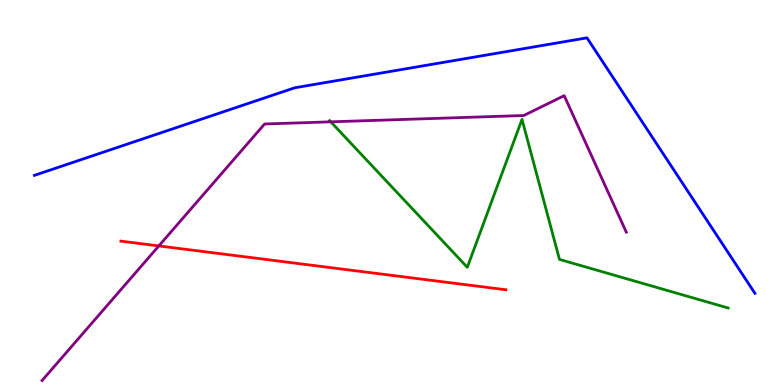[{'lines': ['blue', 'red'], 'intersections': []}, {'lines': ['green', 'red'], 'intersections': []}, {'lines': ['purple', 'red'], 'intersections': [{'x': 2.05, 'y': 3.61}]}, {'lines': ['blue', 'green'], 'intersections': []}, {'lines': ['blue', 'purple'], 'intersections': []}, {'lines': ['green', 'purple'], 'intersections': [{'x': 4.27, 'y': 6.84}]}]